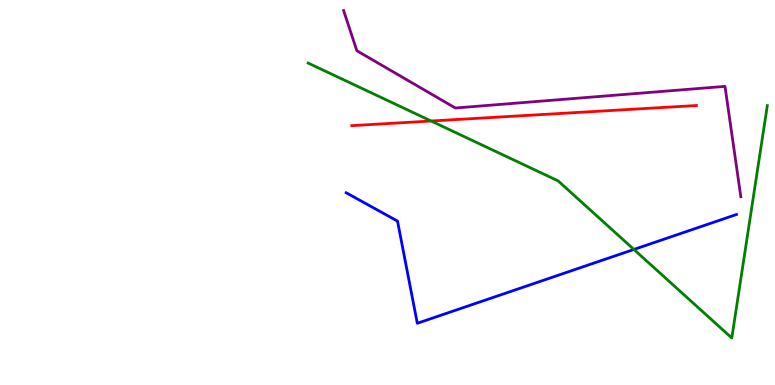[{'lines': ['blue', 'red'], 'intersections': []}, {'lines': ['green', 'red'], 'intersections': [{'x': 5.56, 'y': 6.86}]}, {'lines': ['purple', 'red'], 'intersections': []}, {'lines': ['blue', 'green'], 'intersections': [{'x': 8.18, 'y': 3.52}]}, {'lines': ['blue', 'purple'], 'intersections': []}, {'lines': ['green', 'purple'], 'intersections': []}]